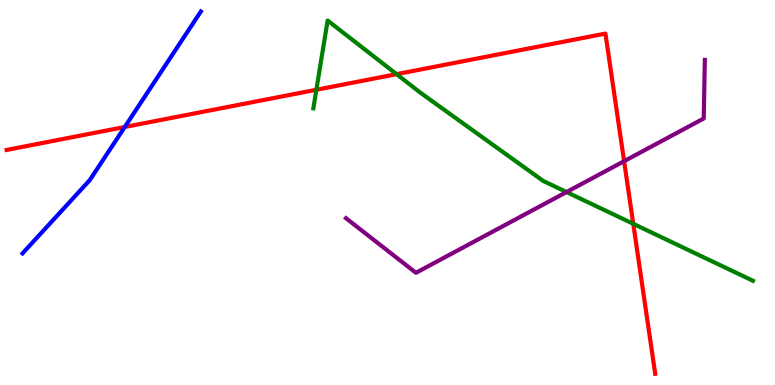[{'lines': ['blue', 'red'], 'intersections': [{'x': 1.61, 'y': 6.7}]}, {'lines': ['green', 'red'], 'intersections': [{'x': 4.08, 'y': 7.67}, {'x': 5.12, 'y': 8.07}, {'x': 8.17, 'y': 4.19}]}, {'lines': ['purple', 'red'], 'intersections': [{'x': 8.05, 'y': 5.81}]}, {'lines': ['blue', 'green'], 'intersections': []}, {'lines': ['blue', 'purple'], 'intersections': []}, {'lines': ['green', 'purple'], 'intersections': [{'x': 7.31, 'y': 5.01}]}]